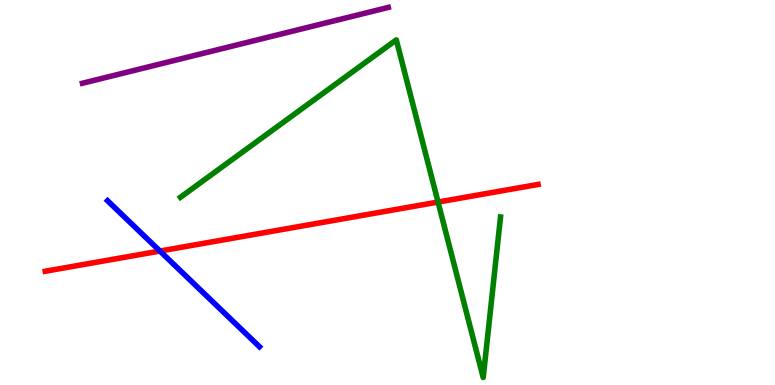[{'lines': ['blue', 'red'], 'intersections': [{'x': 2.06, 'y': 3.48}]}, {'lines': ['green', 'red'], 'intersections': [{'x': 5.65, 'y': 4.75}]}, {'lines': ['purple', 'red'], 'intersections': []}, {'lines': ['blue', 'green'], 'intersections': []}, {'lines': ['blue', 'purple'], 'intersections': []}, {'lines': ['green', 'purple'], 'intersections': []}]